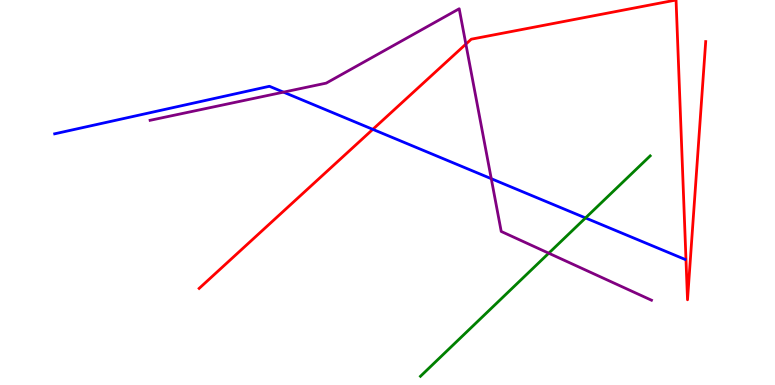[{'lines': ['blue', 'red'], 'intersections': [{'x': 4.81, 'y': 6.64}]}, {'lines': ['green', 'red'], 'intersections': []}, {'lines': ['purple', 'red'], 'intersections': [{'x': 6.01, 'y': 8.85}]}, {'lines': ['blue', 'green'], 'intersections': [{'x': 7.55, 'y': 4.34}]}, {'lines': ['blue', 'purple'], 'intersections': [{'x': 3.66, 'y': 7.61}, {'x': 6.34, 'y': 5.36}]}, {'lines': ['green', 'purple'], 'intersections': [{'x': 7.08, 'y': 3.42}]}]